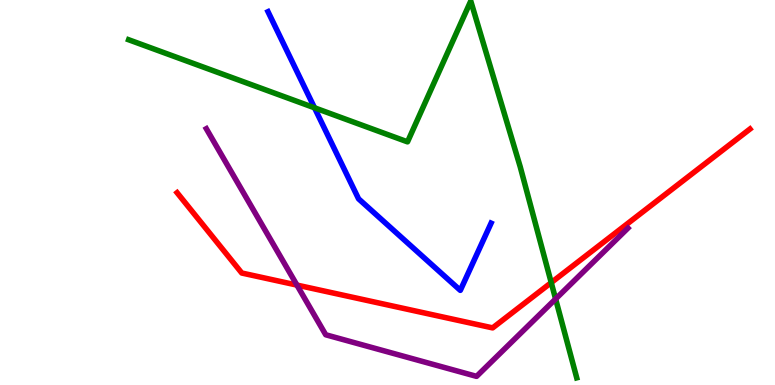[{'lines': ['blue', 'red'], 'intersections': []}, {'lines': ['green', 'red'], 'intersections': [{'x': 7.11, 'y': 2.66}]}, {'lines': ['purple', 'red'], 'intersections': [{'x': 3.83, 'y': 2.6}]}, {'lines': ['blue', 'green'], 'intersections': [{'x': 4.06, 'y': 7.2}]}, {'lines': ['blue', 'purple'], 'intersections': []}, {'lines': ['green', 'purple'], 'intersections': [{'x': 7.17, 'y': 2.23}]}]